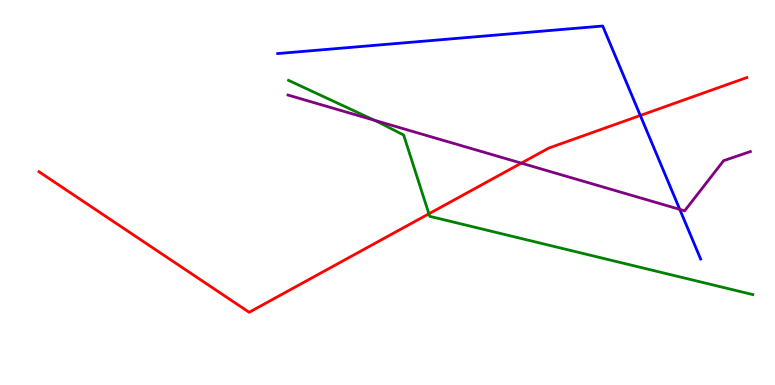[{'lines': ['blue', 'red'], 'intersections': [{'x': 8.26, 'y': 7.0}]}, {'lines': ['green', 'red'], 'intersections': [{'x': 5.53, 'y': 4.45}]}, {'lines': ['purple', 'red'], 'intersections': [{'x': 6.73, 'y': 5.76}]}, {'lines': ['blue', 'green'], 'intersections': []}, {'lines': ['blue', 'purple'], 'intersections': [{'x': 8.77, 'y': 4.56}]}, {'lines': ['green', 'purple'], 'intersections': [{'x': 4.83, 'y': 6.88}]}]